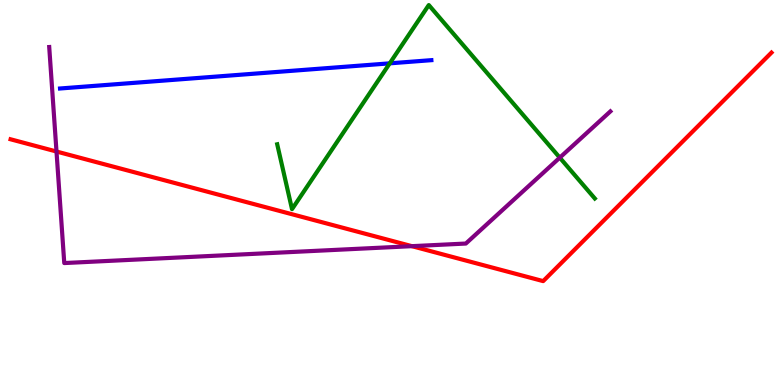[{'lines': ['blue', 'red'], 'intersections': []}, {'lines': ['green', 'red'], 'intersections': []}, {'lines': ['purple', 'red'], 'intersections': [{'x': 0.729, 'y': 6.06}, {'x': 5.32, 'y': 3.61}]}, {'lines': ['blue', 'green'], 'intersections': [{'x': 5.03, 'y': 8.35}]}, {'lines': ['blue', 'purple'], 'intersections': []}, {'lines': ['green', 'purple'], 'intersections': [{'x': 7.22, 'y': 5.9}]}]